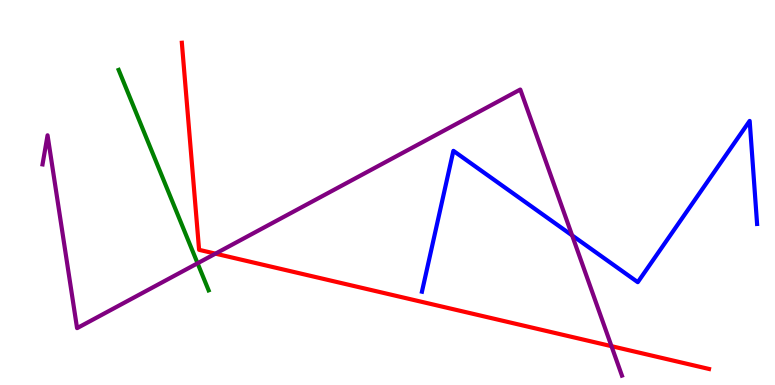[{'lines': ['blue', 'red'], 'intersections': []}, {'lines': ['green', 'red'], 'intersections': []}, {'lines': ['purple', 'red'], 'intersections': [{'x': 2.78, 'y': 3.41}, {'x': 7.89, 'y': 1.01}]}, {'lines': ['blue', 'green'], 'intersections': []}, {'lines': ['blue', 'purple'], 'intersections': [{'x': 7.38, 'y': 3.89}]}, {'lines': ['green', 'purple'], 'intersections': [{'x': 2.55, 'y': 3.16}]}]